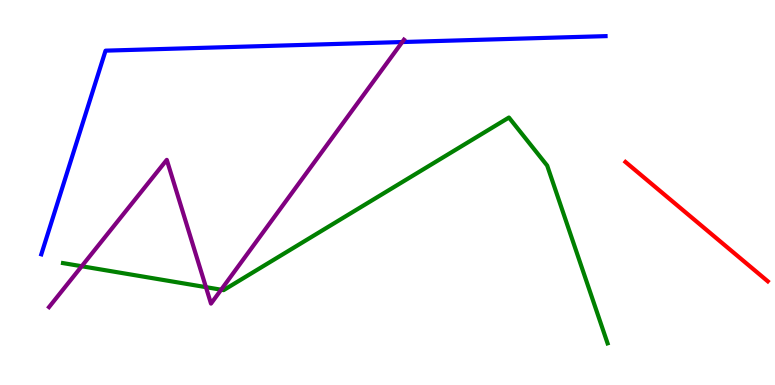[{'lines': ['blue', 'red'], 'intersections': []}, {'lines': ['green', 'red'], 'intersections': []}, {'lines': ['purple', 'red'], 'intersections': []}, {'lines': ['blue', 'green'], 'intersections': []}, {'lines': ['blue', 'purple'], 'intersections': [{'x': 5.19, 'y': 8.91}]}, {'lines': ['green', 'purple'], 'intersections': [{'x': 1.05, 'y': 3.08}, {'x': 2.66, 'y': 2.54}, {'x': 2.85, 'y': 2.48}]}]